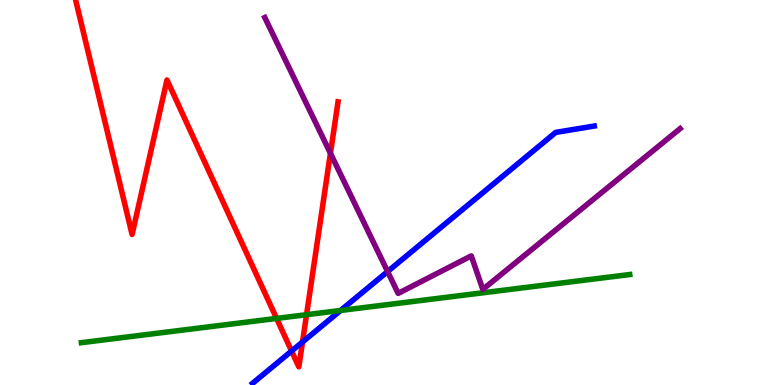[{'lines': ['blue', 'red'], 'intersections': [{'x': 3.76, 'y': 0.882}, {'x': 3.9, 'y': 1.12}]}, {'lines': ['green', 'red'], 'intersections': [{'x': 3.57, 'y': 1.73}, {'x': 3.96, 'y': 1.83}]}, {'lines': ['purple', 'red'], 'intersections': [{'x': 4.26, 'y': 6.02}]}, {'lines': ['blue', 'green'], 'intersections': [{'x': 4.39, 'y': 1.94}]}, {'lines': ['blue', 'purple'], 'intersections': [{'x': 5.0, 'y': 2.95}]}, {'lines': ['green', 'purple'], 'intersections': []}]